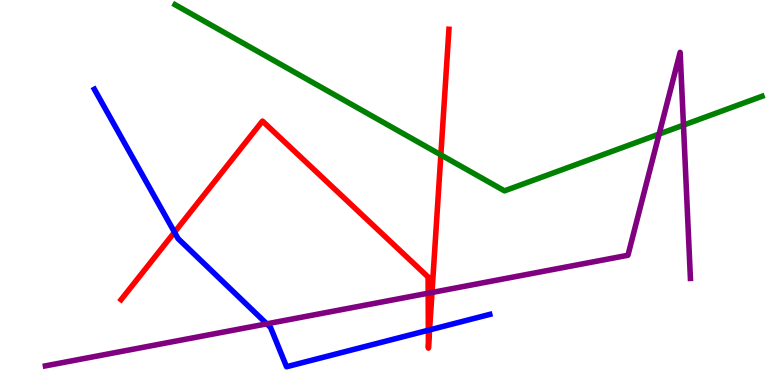[{'lines': ['blue', 'red'], 'intersections': [{'x': 2.25, 'y': 3.97}, {'x': 5.53, 'y': 1.42}, {'x': 5.54, 'y': 1.43}]}, {'lines': ['green', 'red'], 'intersections': [{'x': 5.69, 'y': 5.98}]}, {'lines': ['purple', 'red'], 'intersections': [{'x': 5.52, 'y': 2.38}, {'x': 5.57, 'y': 2.4}]}, {'lines': ['blue', 'green'], 'intersections': []}, {'lines': ['blue', 'purple'], 'intersections': [{'x': 3.44, 'y': 1.59}]}, {'lines': ['green', 'purple'], 'intersections': [{'x': 8.5, 'y': 6.52}, {'x': 8.82, 'y': 6.75}]}]